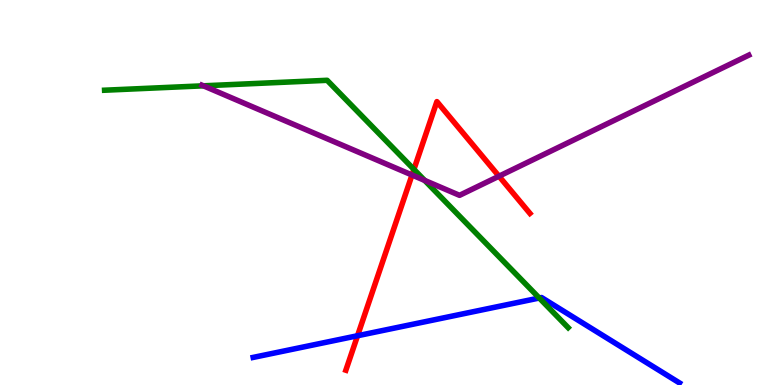[{'lines': ['blue', 'red'], 'intersections': [{'x': 4.61, 'y': 1.28}]}, {'lines': ['green', 'red'], 'intersections': [{'x': 5.34, 'y': 5.6}]}, {'lines': ['purple', 'red'], 'intersections': [{'x': 5.32, 'y': 5.45}, {'x': 6.44, 'y': 5.42}]}, {'lines': ['blue', 'green'], 'intersections': [{'x': 6.96, 'y': 2.26}]}, {'lines': ['blue', 'purple'], 'intersections': []}, {'lines': ['green', 'purple'], 'intersections': [{'x': 2.62, 'y': 7.77}, {'x': 5.48, 'y': 5.31}]}]